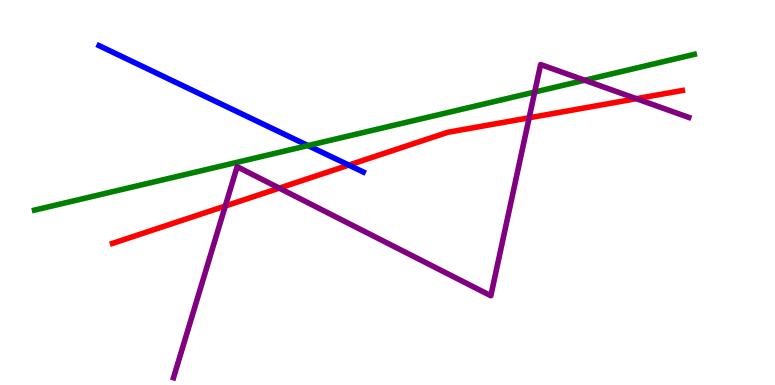[{'lines': ['blue', 'red'], 'intersections': [{'x': 4.5, 'y': 5.71}]}, {'lines': ['green', 'red'], 'intersections': []}, {'lines': ['purple', 'red'], 'intersections': [{'x': 2.91, 'y': 4.65}, {'x': 3.6, 'y': 5.11}, {'x': 6.83, 'y': 6.94}, {'x': 8.21, 'y': 7.44}]}, {'lines': ['blue', 'green'], 'intersections': [{'x': 3.97, 'y': 6.22}]}, {'lines': ['blue', 'purple'], 'intersections': []}, {'lines': ['green', 'purple'], 'intersections': [{'x': 6.9, 'y': 7.61}, {'x': 7.54, 'y': 7.92}]}]